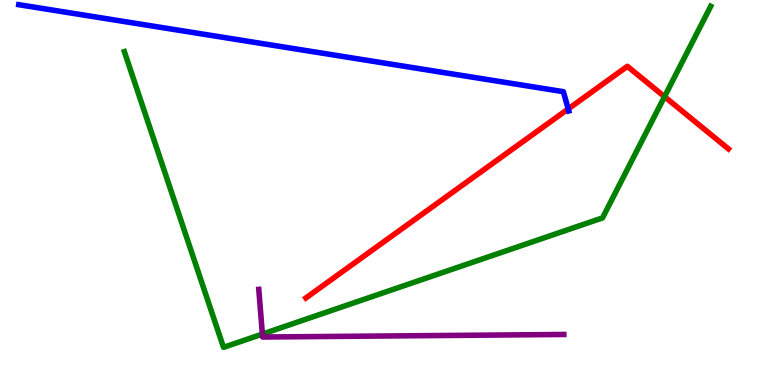[{'lines': ['blue', 'red'], 'intersections': [{'x': 7.33, 'y': 7.17}]}, {'lines': ['green', 'red'], 'intersections': [{'x': 8.57, 'y': 7.49}]}, {'lines': ['purple', 'red'], 'intersections': []}, {'lines': ['blue', 'green'], 'intersections': []}, {'lines': ['blue', 'purple'], 'intersections': []}, {'lines': ['green', 'purple'], 'intersections': [{'x': 3.39, 'y': 1.32}]}]